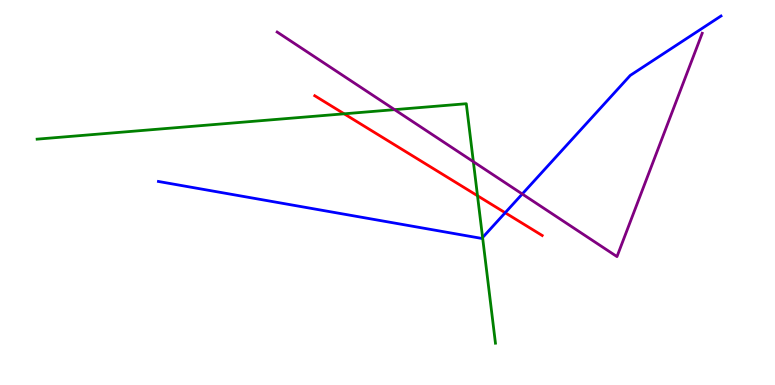[{'lines': ['blue', 'red'], 'intersections': [{'x': 6.52, 'y': 4.47}]}, {'lines': ['green', 'red'], 'intersections': [{'x': 4.44, 'y': 7.04}, {'x': 6.16, 'y': 4.92}]}, {'lines': ['purple', 'red'], 'intersections': []}, {'lines': ['blue', 'green'], 'intersections': [{'x': 6.23, 'y': 3.83}]}, {'lines': ['blue', 'purple'], 'intersections': [{'x': 6.74, 'y': 4.96}]}, {'lines': ['green', 'purple'], 'intersections': [{'x': 5.09, 'y': 7.15}, {'x': 6.11, 'y': 5.8}]}]